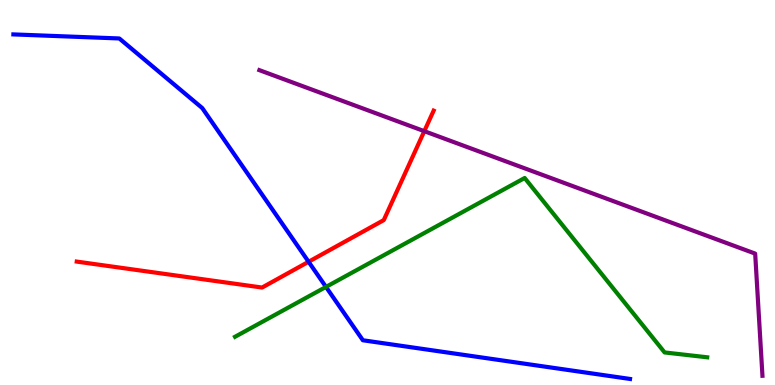[{'lines': ['blue', 'red'], 'intersections': [{'x': 3.98, 'y': 3.2}]}, {'lines': ['green', 'red'], 'intersections': []}, {'lines': ['purple', 'red'], 'intersections': [{'x': 5.47, 'y': 6.59}]}, {'lines': ['blue', 'green'], 'intersections': [{'x': 4.21, 'y': 2.55}]}, {'lines': ['blue', 'purple'], 'intersections': []}, {'lines': ['green', 'purple'], 'intersections': []}]